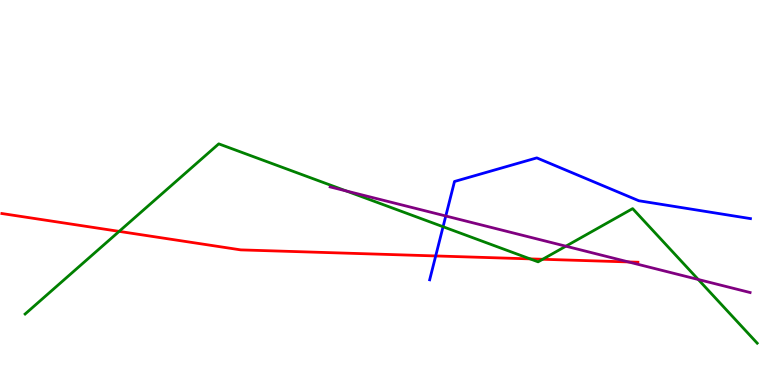[{'lines': ['blue', 'red'], 'intersections': [{'x': 5.62, 'y': 3.35}]}, {'lines': ['green', 'red'], 'intersections': [{'x': 1.54, 'y': 3.99}, {'x': 6.84, 'y': 3.28}, {'x': 7.0, 'y': 3.27}]}, {'lines': ['purple', 'red'], 'intersections': [{'x': 8.11, 'y': 3.2}]}, {'lines': ['blue', 'green'], 'intersections': [{'x': 5.72, 'y': 4.11}]}, {'lines': ['blue', 'purple'], 'intersections': [{'x': 5.75, 'y': 4.39}]}, {'lines': ['green', 'purple'], 'intersections': [{'x': 4.47, 'y': 5.04}, {'x': 7.3, 'y': 3.61}, {'x': 9.01, 'y': 2.74}]}]